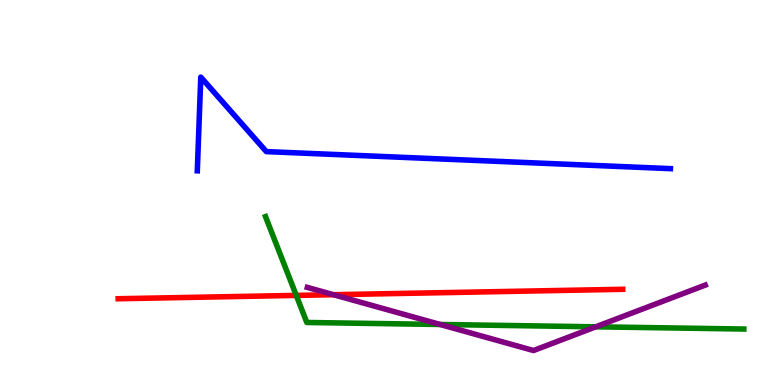[{'lines': ['blue', 'red'], 'intersections': []}, {'lines': ['green', 'red'], 'intersections': [{'x': 3.82, 'y': 2.33}]}, {'lines': ['purple', 'red'], 'intersections': [{'x': 4.3, 'y': 2.35}]}, {'lines': ['blue', 'green'], 'intersections': []}, {'lines': ['blue', 'purple'], 'intersections': []}, {'lines': ['green', 'purple'], 'intersections': [{'x': 5.68, 'y': 1.57}, {'x': 7.69, 'y': 1.51}]}]